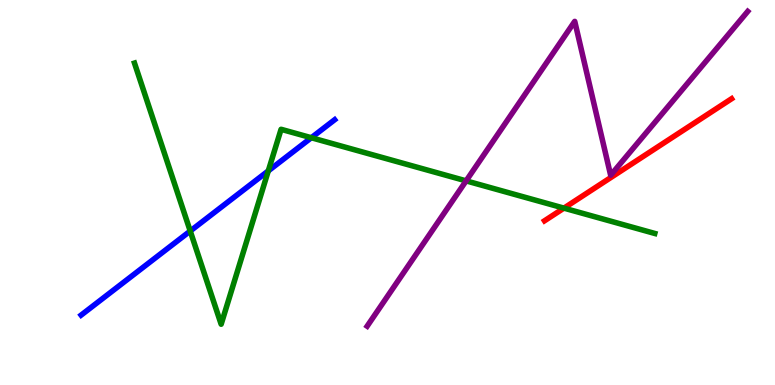[{'lines': ['blue', 'red'], 'intersections': []}, {'lines': ['green', 'red'], 'intersections': [{'x': 7.28, 'y': 4.59}]}, {'lines': ['purple', 'red'], 'intersections': []}, {'lines': ['blue', 'green'], 'intersections': [{'x': 2.45, 'y': 4.0}, {'x': 3.46, 'y': 5.56}, {'x': 4.02, 'y': 6.42}]}, {'lines': ['blue', 'purple'], 'intersections': []}, {'lines': ['green', 'purple'], 'intersections': [{'x': 6.01, 'y': 5.3}]}]